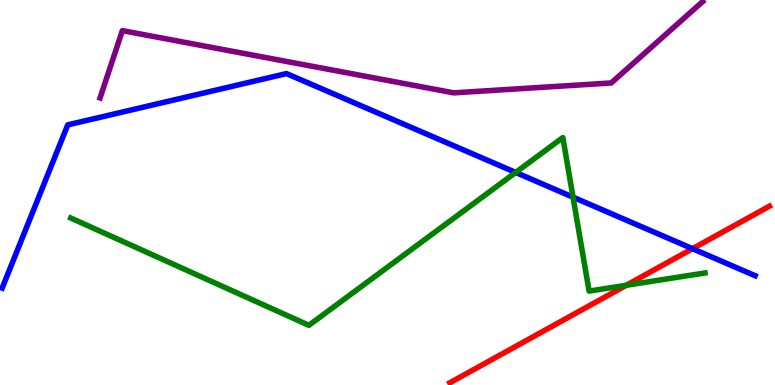[{'lines': ['blue', 'red'], 'intersections': [{'x': 8.94, 'y': 3.54}]}, {'lines': ['green', 'red'], 'intersections': [{'x': 8.08, 'y': 2.59}]}, {'lines': ['purple', 'red'], 'intersections': []}, {'lines': ['blue', 'green'], 'intersections': [{'x': 6.65, 'y': 5.52}, {'x': 7.39, 'y': 4.88}]}, {'lines': ['blue', 'purple'], 'intersections': []}, {'lines': ['green', 'purple'], 'intersections': []}]